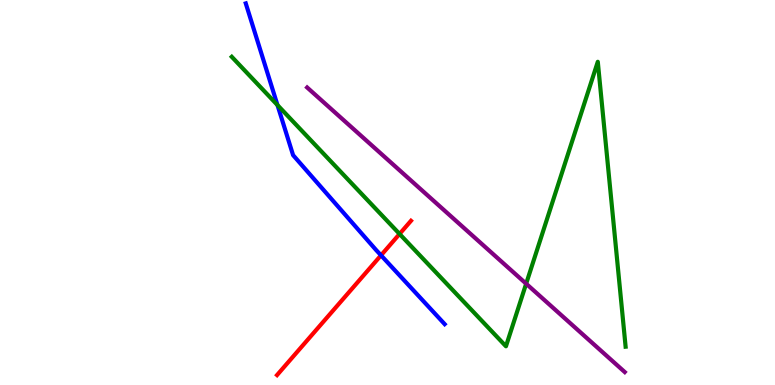[{'lines': ['blue', 'red'], 'intersections': [{'x': 4.92, 'y': 3.37}]}, {'lines': ['green', 'red'], 'intersections': [{'x': 5.16, 'y': 3.92}]}, {'lines': ['purple', 'red'], 'intersections': []}, {'lines': ['blue', 'green'], 'intersections': [{'x': 3.58, 'y': 7.27}]}, {'lines': ['blue', 'purple'], 'intersections': []}, {'lines': ['green', 'purple'], 'intersections': [{'x': 6.79, 'y': 2.63}]}]